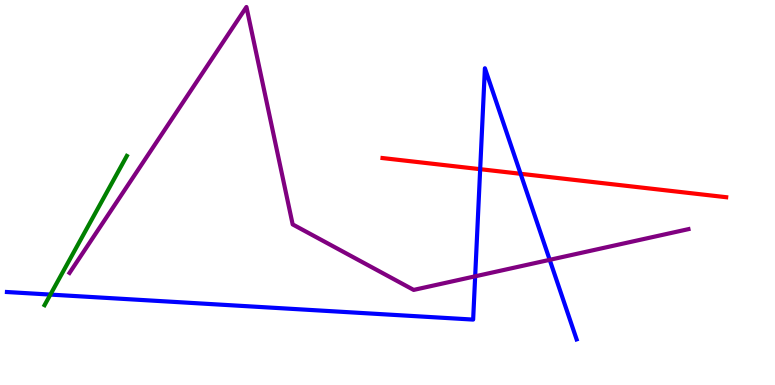[{'lines': ['blue', 'red'], 'intersections': [{'x': 6.2, 'y': 5.61}, {'x': 6.72, 'y': 5.49}]}, {'lines': ['green', 'red'], 'intersections': []}, {'lines': ['purple', 'red'], 'intersections': []}, {'lines': ['blue', 'green'], 'intersections': [{'x': 0.65, 'y': 2.35}]}, {'lines': ['blue', 'purple'], 'intersections': [{'x': 6.13, 'y': 2.82}, {'x': 7.09, 'y': 3.25}]}, {'lines': ['green', 'purple'], 'intersections': []}]